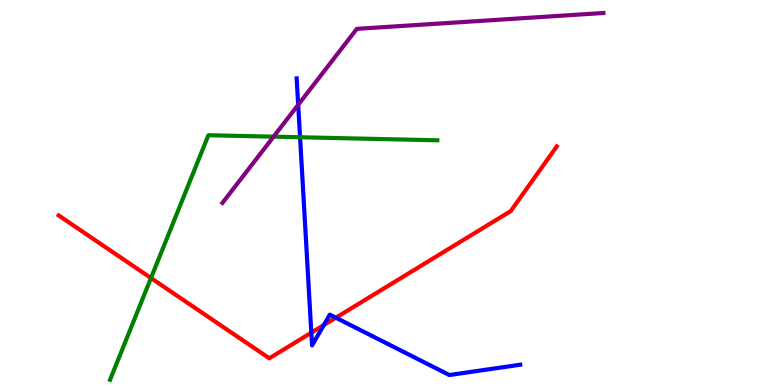[{'lines': ['blue', 'red'], 'intersections': [{'x': 4.02, 'y': 1.36}, {'x': 4.18, 'y': 1.56}, {'x': 4.33, 'y': 1.75}]}, {'lines': ['green', 'red'], 'intersections': [{'x': 1.95, 'y': 2.78}]}, {'lines': ['purple', 'red'], 'intersections': []}, {'lines': ['blue', 'green'], 'intersections': [{'x': 3.87, 'y': 6.43}]}, {'lines': ['blue', 'purple'], 'intersections': [{'x': 3.85, 'y': 7.28}]}, {'lines': ['green', 'purple'], 'intersections': [{'x': 3.53, 'y': 6.45}]}]